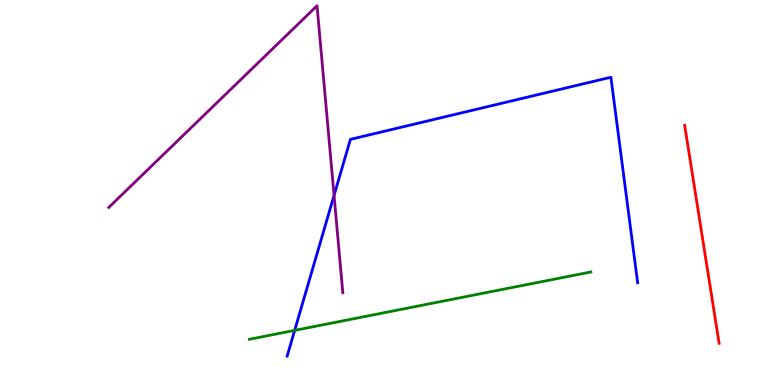[{'lines': ['blue', 'red'], 'intersections': []}, {'lines': ['green', 'red'], 'intersections': []}, {'lines': ['purple', 'red'], 'intersections': []}, {'lines': ['blue', 'green'], 'intersections': [{'x': 3.8, 'y': 1.42}]}, {'lines': ['blue', 'purple'], 'intersections': [{'x': 4.31, 'y': 4.92}]}, {'lines': ['green', 'purple'], 'intersections': []}]